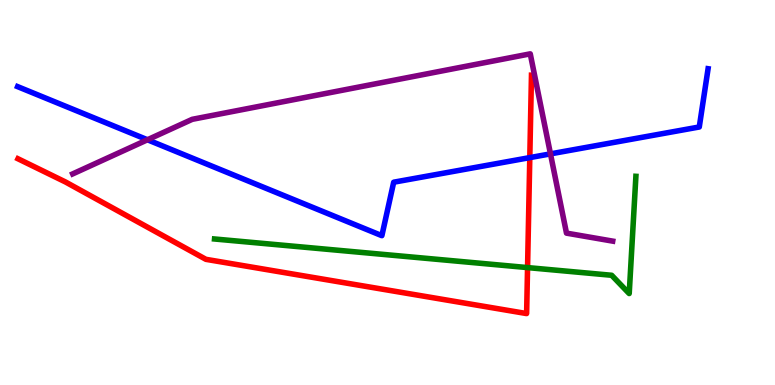[{'lines': ['blue', 'red'], 'intersections': [{'x': 6.84, 'y': 5.91}]}, {'lines': ['green', 'red'], 'intersections': [{'x': 6.81, 'y': 3.05}]}, {'lines': ['purple', 'red'], 'intersections': []}, {'lines': ['blue', 'green'], 'intersections': []}, {'lines': ['blue', 'purple'], 'intersections': [{'x': 1.9, 'y': 6.37}, {'x': 7.1, 'y': 6.0}]}, {'lines': ['green', 'purple'], 'intersections': []}]